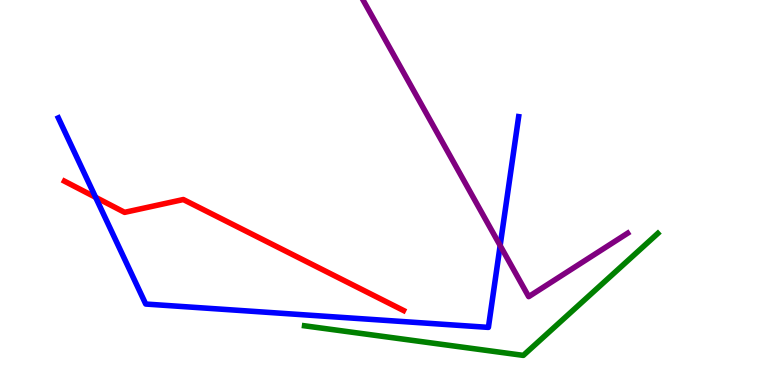[{'lines': ['blue', 'red'], 'intersections': [{'x': 1.23, 'y': 4.88}]}, {'lines': ['green', 'red'], 'intersections': []}, {'lines': ['purple', 'red'], 'intersections': []}, {'lines': ['blue', 'green'], 'intersections': []}, {'lines': ['blue', 'purple'], 'intersections': [{'x': 6.45, 'y': 3.62}]}, {'lines': ['green', 'purple'], 'intersections': []}]